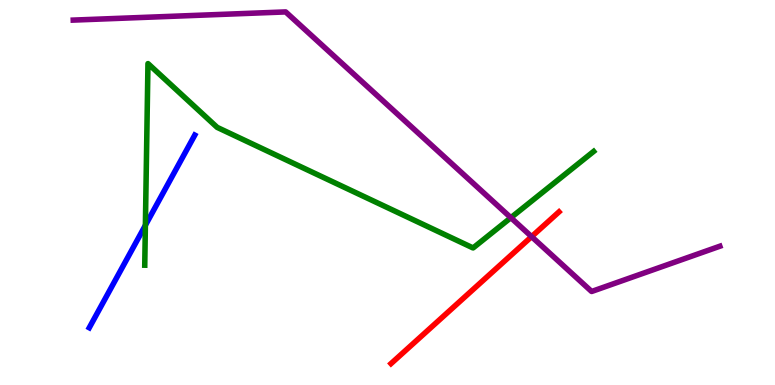[{'lines': ['blue', 'red'], 'intersections': []}, {'lines': ['green', 'red'], 'intersections': []}, {'lines': ['purple', 'red'], 'intersections': [{'x': 6.86, 'y': 3.85}]}, {'lines': ['blue', 'green'], 'intersections': [{'x': 1.88, 'y': 4.15}]}, {'lines': ['blue', 'purple'], 'intersections': []}, {'lines': ['green', 'purple'], 'intersections': [{'x': 6.59, 'y': 4.35}]}]